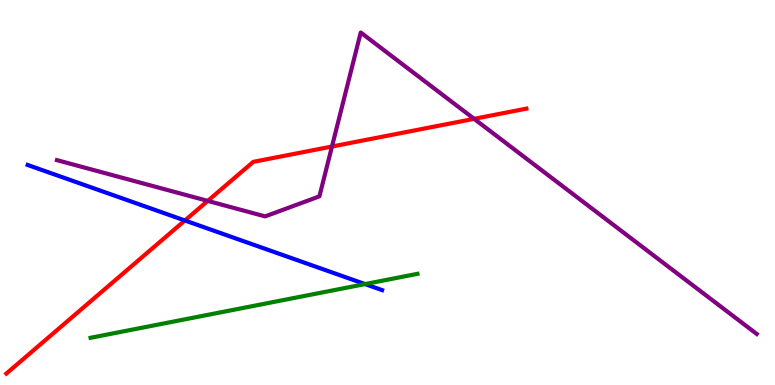[{'lines': ['blue', 'red'], 'intersections': [{'x': 2.39, 'y': 4.27}]}, {'lines': ['green', 'red'], 'intersections': []}, {'lines': ['purple', 'red'], 'intersections': [{'x': 2.68, 'y': 4.78}, {'x': 4.28, 'y': 6.19}, {'x': 6.12, 'y': 6.91}]}, {'lines': ['blue', 'green'], 'intersections': [{'x': 4.71, 'y': 2.62}]}, {'lines': ['blue', 'purple'], 'intersections': []}, {'lines': ['green', 'purple'], 'intersections': []}]